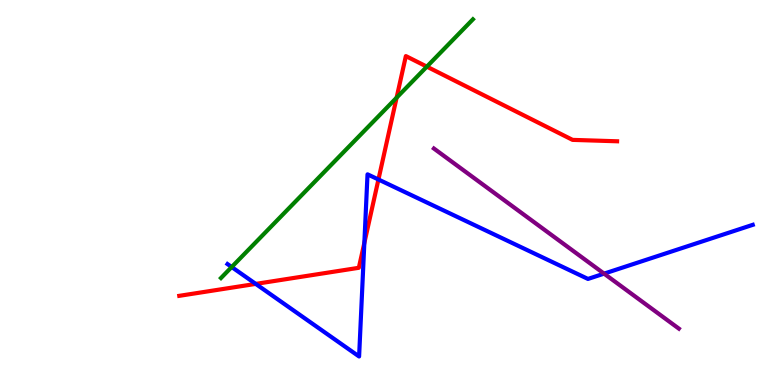[{'lines': ['blue', 'red'], 'intersections': [{'x': 3.3, 'y': 2.63}, {'x': 4.7, 'y': 3.69}, {'x': 4.88, 'y': 5.34}]}, {'lines': ['green', 'red'], 'intersections': [{'x': 5.12, 'y': 7.46}, {'x': 5.51, 'y': 8.27}]}, {'lines': ['purple', 'red'], 'intersections': []}, {'lines': ['blue', 'green'], 'intersections': [{'x': 2.99, 'y': 3.06}]}, {'lines': ['blue', 'purple'], 'intersections': [{'x': 7.79, 'y': 2.89}]}, {'lines': ['green', 'purple'], 'intersections': []}]